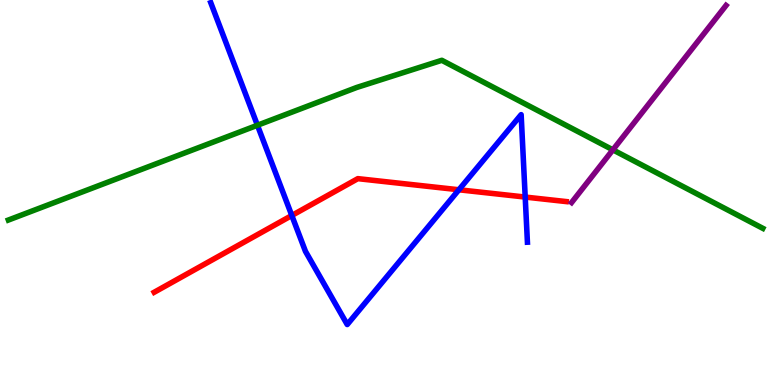[{'lines': ['blue', 'red'], 'intersections': [{'x': 3.77, 'y': 4.4}, {'x': 5.92, 'y': 5.07}, {'x': 6.78, 'y': 4.88}]}, {'lines': ['green', 'red'], 'intersections': []}, {'lines': ['purple', 'red'], 'intersections': []}, {'lines': ['blue', 'green'], 'intersections': [{'x': 3.32, 'y': 6.75}]}, {'lines': ['blue', 'purple'], 'intersections': []}, {'lines': ['green', 'purple'], 'intersections': [{'x': 7.91, 'y': 6.11}]}]